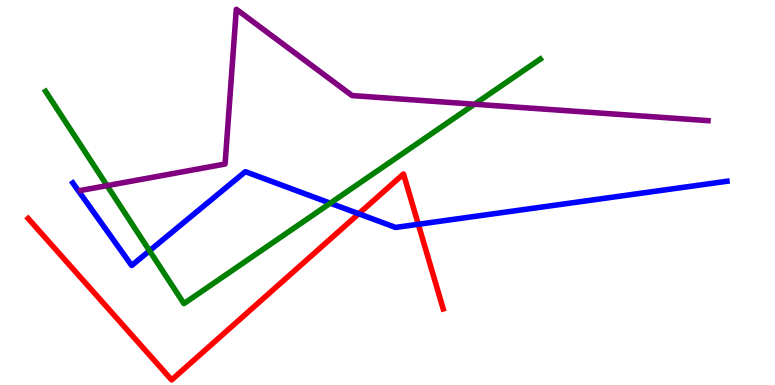[{'lines': ['blue', 'red'], 'intersections': [{'x': 4.63, 'y': 4.45}, {'x': 5.4, 'y': 4.17}]}, {'lines': ['green', 'red'], 'intersections': []}, {'lines': ['purple', 'red'], 'intersections': []}, {'lines': ['blue', 'green'], 'intersections': [{'x': 1.93, 'y': 3.49}, {'x': 4.26, 'y': 4.72}]}, {'lines': ['blue', 'purple'], 'intersections': []}, {'lines': ['green', 'purple'], 'intersections': [{'x': 1.38, 'y': 5.18}, {'x': 6.12, 'y': 7.29}]}]